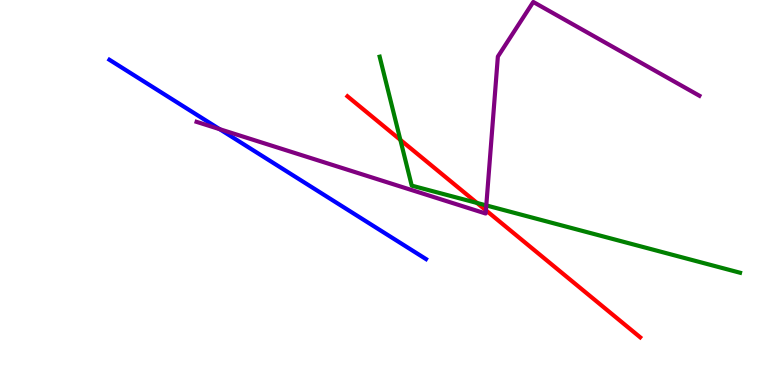[{'lines': ['blue', 'red'], 'intersections': []}, {'lines': ['green', 'red'], 'intersections': [{'x': 5.17, 'y': 6.37}, {'x': 6.15, 'y': 4.73}]}, {'lines': ['purple', 'red'], 'intersections': [{'x': 6.27, 'y': 4.54}]}, {'lines': ['blue', 'green'], 'intersections': []}, {'lines': ['blue', 'purple'], 'intersections': [{'x': 2.83, 'y': 6.64}]}, {'lines': ['green', 'purple'], 'intersections': [{'x': 6.27, 'y': 4.66}]}]